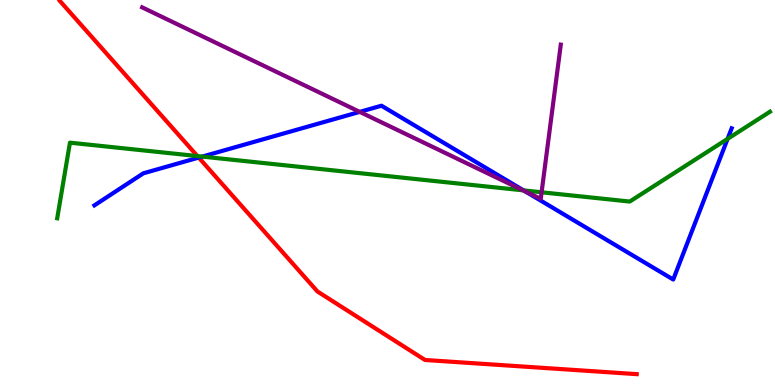[{'lines': ['blue', 'red'], 'intersections': [{'x': 2.56, 'y': 5.91}]}, {'lines': ['green', 'red'], 'intersections': [{'x': 2.55, 'y': 5.95}]}, {'lines': ['purple', 'red'], 'intersections': []}, {'lines': ['blue', 'green'], 'intersections': [{'x': 2.61, 'y': 5.93}, {'x': 6.76, 'y': 5.05}, {'x': 9.39, 'y': 6.39}]}, {'lines': ['blue', 'purple'], 'intersections': [{'x': 4.64, 'y': 7.09}, {'x': 6.78, 'y': 5.03}]}, {'lines': ['green', 'purple'], 'intersections': [{'x': 6.75, 'y': 5.06}, {'x': 6.99, 'y': 5.01}]}]